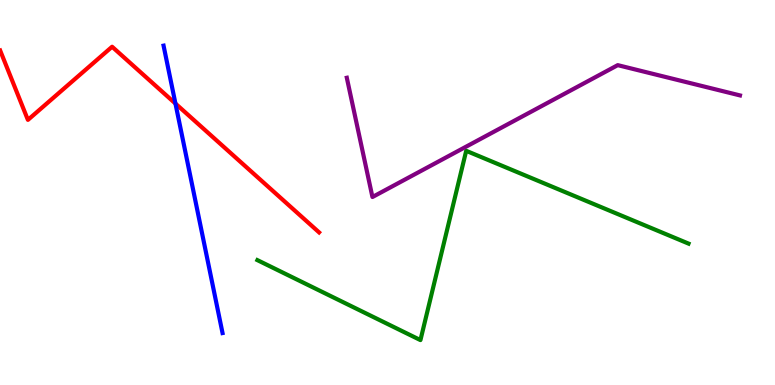[{'lines': ['blue', 'red'], 'intersections': [{'x': 2.26, 'y': 7.31}]}, {'lines': ['green', 'red'], 'intersections': []}, {'lines': ['purple', 'red'], 'intersections': []}, {'lines': ['blue', 'green'], 'intersections': []}, {'lines': ['blue', 'purple'], 'intersections': []}, {'lines': ['green', 'purple'], 'intersections': []}]